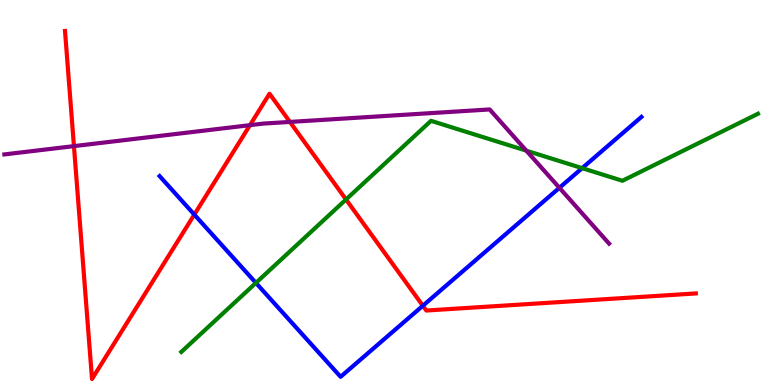[{'lines': ['blue', 'red'], 'intersections': [{'x': 2.51, 'y': 4.43}, {'x': 5.46, 'y': 2.06}]}, {'lines': ['green', 'red'], 'intersections': [{'x': 4.46, 'y': 4.82}]}, {'lines': ['purple', 'red'], 'intersections': [{'x': 0.954, 'y': 6.2}, {'x': 3.23, 'y': 6.75}, {'x': 3.74, 'y': 6.83}]}, {'lines': ['blue', 'green'], 'intersections': [{'x': 3.3, 'y': 2.65}, {'x': 7.51, 'y': 5.63}]}, {'lines': ['blue', 'purple'], 'intersections': [{'x': 7.22, 'y': 5.12}]}, {'lines': ['green', 'purple'], 'intersections': [{'x': 6.79, 'y': 6.09}]}]